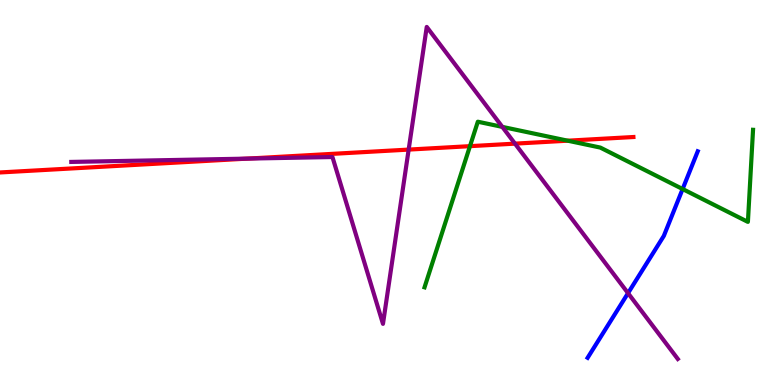[{'lines': ['blue', 'red'], 'intersections': []}, {'lines': ['green', 'red'], 'intersections': [{'x': 6.06, 'y': 6.2}, {'x': 7.33, 'y': 6.35}]}, {'lines': ['purple', 'red'], 'intersections': [{'x': 3.19, 'y': 5.88}, {'x': 5.27, 'y': 6.11}, {'x': 6.65, 'y': 6.27}]}, {'lines': ['blue', 'green'], 'intersections': [{'x': 8.81, 'y': 5.09}]}, {'lines': ['blue', 'purple'], 'intersections': [{'x': 8.1, 'y': 2.39}]}, {'lines': ['green', 'purple'], 'intersections': [{'x': 6.48, 'y': 6.7}]}]